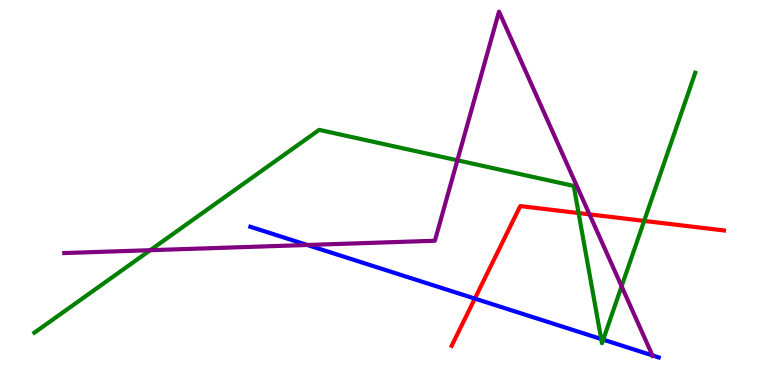[{'lines': ['blue', 'red'], 'intersections': [{'x': 6.13, 'y': 2.24}]}, {'lines': ['green', 'red'], 'intersections': [{'x': 7.47, 'y': 4.47}, {'x': 8.31, 'y': 4.26}]}, {'lines': ['purple', 'red'], 'intersections': [{'x': 7.61, 'y': 4.43}]}, {'lines': ['blue', 'green'], 'intersections': [{'x': 7.76, 'y': 1.19}, {'x': 7.78, 'y': 1.18}]}, {'lines': ['blue', 'purple'], 'intersections': [{'x': 3.96, 'y': 3.64}, {'x': 8.42, 'y': 0.769}]}, {'lines': ['green', 'purple'], 'intersections': [{'x': 1.94, 'y': 3.5}, {'x': 5.9, 'y': 5.84}, {'x': 8.02, 'y': 2.56}]}]